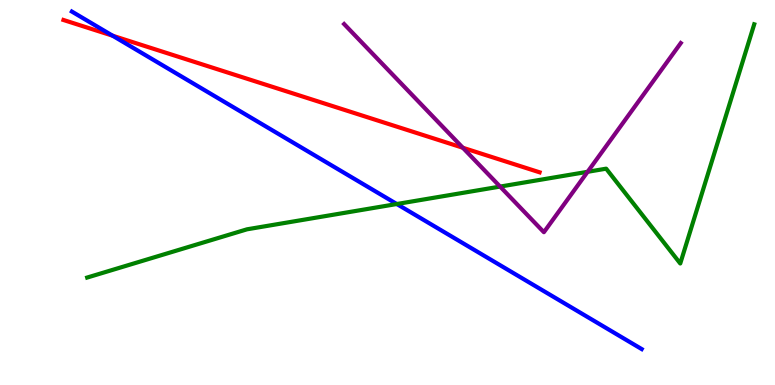[{'lines': ['blue', 'red'], 'intersections': [{'x': 1.45, 'y': 9.07}]}, {'lines': ['green', 'red'], 'intersections': []}, {'lines': ['purple', 'red'], 'intersections': [{'x': 5.97, 'y': 6.16}]}, {'lines': ['blue', 'green'], 'intersections': [{'x': 5.12, 'y': 4.7}]}, {'lines': ['blue', 'purple'], 'intersections': []}, {'lines': ['green', 'purple'], 'intersections': [{'x': 6.45, 'y': 5.15}, {'x': 7.58, 'y': 5.54}]}]